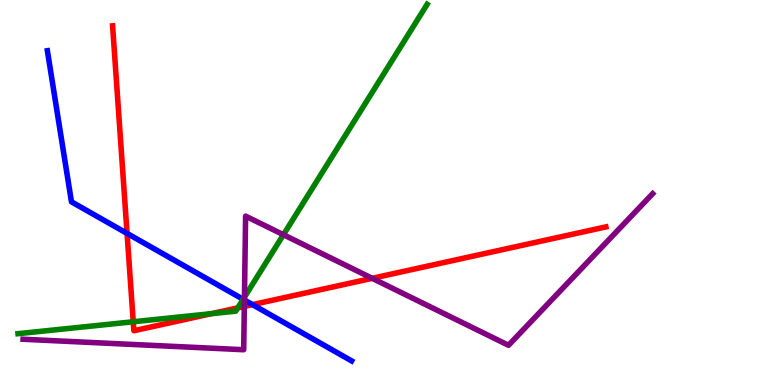[{'lines': ['blue', 'red'], 'intersections': [{'x': 1.64, 'y': 3.94}, {'x': 3.26, 'y': 2.09}]}, {'lines': ['green', 'red'], 'intersections': [{'x': 1.72, 'y': 1.64}, {'x': 2.73, 'y': 1.85}, {'x': 3.07, 'y': 2.0}]}, {'lines': ['purple', 'red'], 'intersections': [{'x': 3.15, 'y': 2.04}, {'x': 4.8, 'y': 2.77}]}, {'lines': ['blue', 'green'], 'intersections': [{'x': 3.14, 'y': 2.23}]}, {'lines': ['blue', 'purple'], 'intersections': [{'x': 3.15, 'y': 2.21}]}, {'lines': ['green', 'purple'], 'intersections': [{'x': 3.15, 'y': 2.28}, {'x': 3.66, 'y': 3.9}]}]